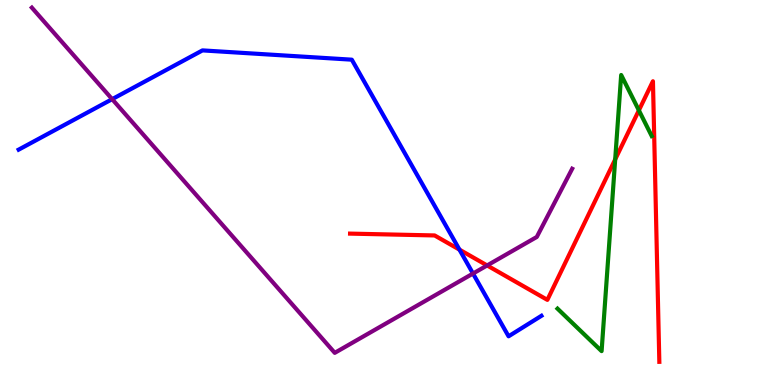[{'lines': ['blue', 'red'], 'intersections': [{'x': 5.93, 'y': 3.52}]}, {'lines': ['green', 'red'], 'intersections': [{'x': 7.94, 'y': 5.86}, {'x': 8.24, 'y': 7.13}]}, {'lines': ['purple', 'red'], 'intersections': [{'x': 6.29, 'y': 3.11}]}, {'lines': ['blue', 'green'], 'intersections': []}, {'lines': ['blue', 'purple'], 'intersections': [{'x': 1.45, 'y': 7.42}, {'x': 6.1, 'y': 2.89}]}, {'lines': ['green', 'purple'], 'intersections': []}]